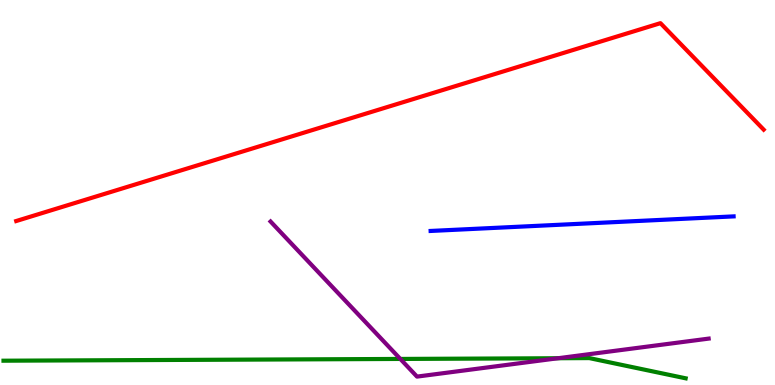[{'lines': ['blue', 'red'], 'intersections': []}, {'lines': ['green', 'red'], 'intersections': []}, {'lines': ['purple', 'red'], 'intersections': []}, {'lines': ['blue', 'green'], 'intersections': []}, {'lines': ['blue', 'purple'], 'intersections': []}, {'lines': ['green', 'purple'], 'intersections': [{'x': 5.17, 'y': 0.677}, {'x': 7.2, 'y': 0.695}]}]